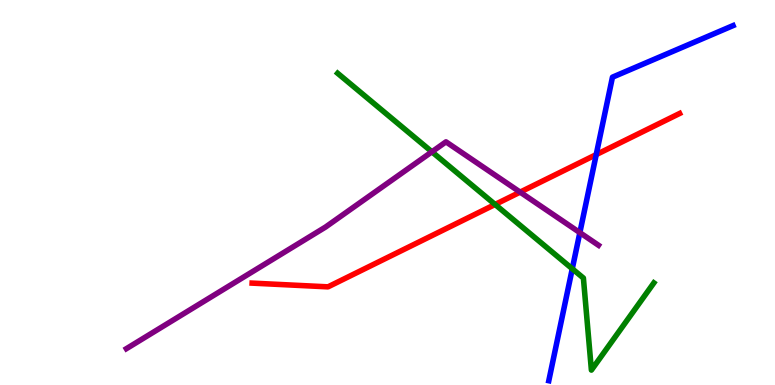[{'lines': ['blue', 'red'], 'intersections': [{'x': 7.69, 'y': 5.98}]}, {'lines': ['green', 'red'], 'intersections': [{'x': 6.39, 'y': 4.69}]}, {'lines': ['purple', 'red'], 'intersections': [{'x': 6.71, 'y': 5.01}]}, {'lines': ['blue', 'green'], 'intersections': [{'x': 7.38, 'y': 3.02}]}, {'lines': ['blue', 'purple'], 'intersections': [{'x': 7.48, 'y': 3.96}]}, {'lines': ['green', 'purple'], 'intersections': [{'x': 5.57, 'y': 6.06}]}]